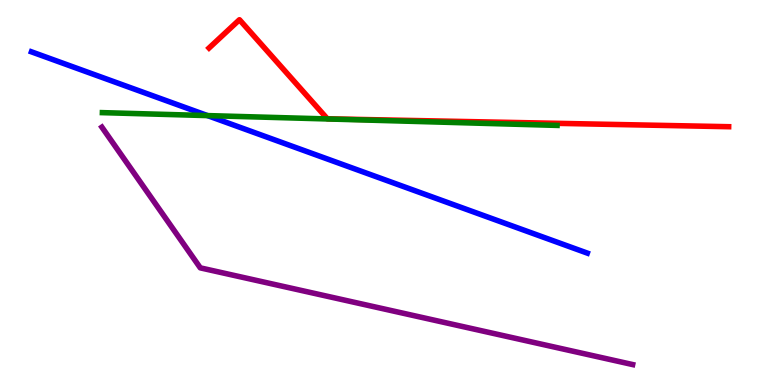[{'lines': ['blue', 'red'], 'intersections': []}, {'lines': ['green', 'red'], 'intersections': []}, {'lines': ['purple', 'red'], 'intersections': []}, {'lines': ['blue', 'green'], 'intersections': [{'x': 2.68, 'y': 7.0}]}, {'lines': ['blue', 'purple'], 'intersections': []}, {'lines': ['green', 'purple'], 'intersections': []}]